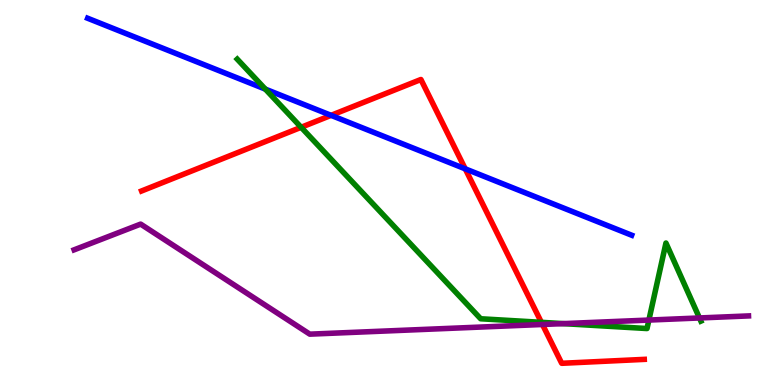[{'lines': ['blue', 'red'], 'intersections': [{'x': 4.27, 'y': 7.0}, {'x': 6.0, 'y': 5.61}]}, {'lines': ['green', 'red'], 'intersections': [{'x': 3.89, 'y': 6.69}, {'x': 6.99, 'y': 1.63}]}, {'lines': ['purple', 'red'], 'intersections': [{'x': 7.0, 'y': 1.57}]}, {'lines': ['blue', 'green'], 'intersections': [{'x': 3.42, 'y': 7.69}]}, {'lines': ['blue', 'purple'], 'intersections': []}, {'lines': ['green', 'purple'], 'intersections': [{'x': 7.27, 'y': 1.59}, {'x': 8.37, 'y': 1.69}, {'x': 9.03, 'y': 1.74}]}]